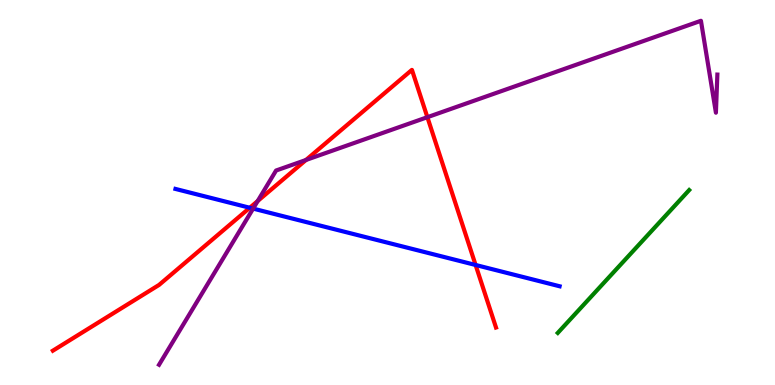[{'lines': ['blue', 'red'], 'intersections': [{'x': 3.22, 'y': 4.6}, {'x': 6.14, 'y': 3.12}]}, {'lines': ['green', 'red'], 'intersections': []}, {'lines': ['purple', 'red'], 'intersections': [{'x': 3.32, 'y': 4.78}, {'x': 3.95, 'y': 5.84}, {'x': 5.51, 'y': 6.96}]}, {'lines': ['blue', 'green'], 'intersections': []}, {'lines': ['blue', 'purple'], 'intersections': [{'x': 3.27, 'y': 4.58}]}, {'lines': ['green', 'purple'], 'intersections': []}]